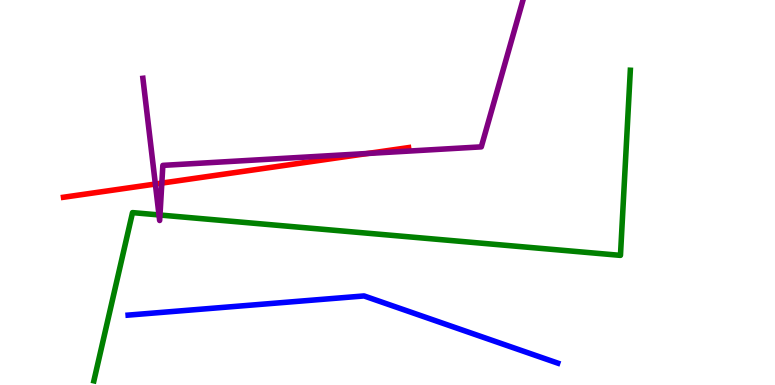[{'lines': ['blue', 'red'], 'intersections': []}, {'lines': ['green', 'red'], 'intersections': []}, {'lines': ['purple', 'red'], 'intersections': [{'x': 2.0, 'y': 5.22}, {'x': 2.09, 'y': 5.24}, {'x': 4.75, 'y': 6.01}]}, {'lines': ['blue', 'green'], 'intersections': []}, {'lines': ['blue', 'purple'], 'intersections': []}, {'lines': ['green', 'purple'], 'intersections': [{'x': 2.05, 'y': 4.42}, {'x': 2.06, 'y': 4.42}]}]